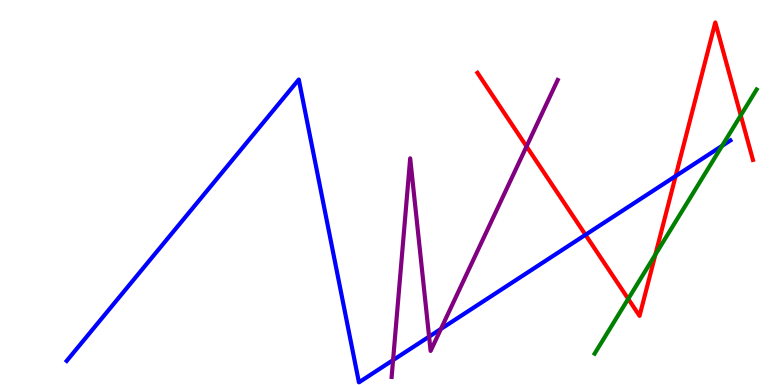[{'lines': ['blue', 'red'], 'intersections': [{'x': 7.55, 'y': 3.9}, {'x': 8.72, 'y': 5.43}]}, {'lines': ['green', 'red'], 'intersections': [{'x': 8.11, 'y': 2.24}, {'x': 8.46, 'y': 3.39}, {'x': 9.56, 'y': 7.0}]}, {'lines': ['purple', 'red'], 'intersections': [{'x': 6.79, 'y': 6.2}]}, {'lines': ['blue', 'green'], 'intersections': [{'x': 9.32, 'y': 6.21}]}, {'lines': ['blue', 'purple'], 'intersections': [{'x': 5.07, 'y': 0.647}, {'x': 5.54, 'y': 1.26}, {'x': 5.69, 'y': 1.46}]}, {'lines': ['green', 'purple'], 'intersections': []}]